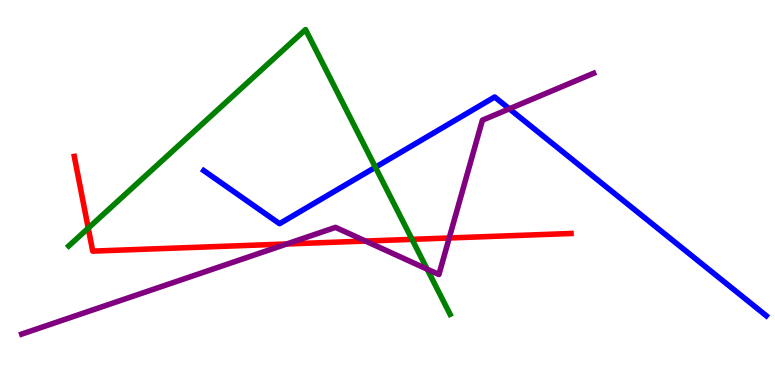[{'lines': ['blue', 'red'], 'intersections': []}, {'lines': ['green', 'red'], 'intersections': [{'x': 1.14, 'y': 4.07}, {'x': 5.32, 'y': 3.78}]}, {'lines': ['purple', 'red'], 'intersections': [{'x': 3.7, 'y': 3.66}, {'x': 4.72, 'y': 3.74}, {'x': 5.8, 'y': 3.82}]}, {'lines': ['blue', 'green'], 'intersections': [{'x': 4.84, 'y': 5.66}]}, {'lines': ['blue', 'purple'], 'intersections': [{'x': 6.57, 'y': 7.17}]}, {'lines': ['green', 'purple'], 'intersections': [{'x': 5.51, 'y': 3.01}]}]